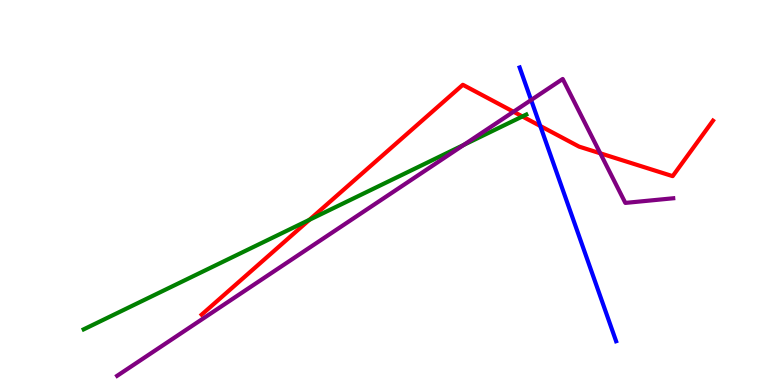[{'lines': ['blue', 'red'], 'intersections': [{'x': 6.97, 'y': 6.73}]}, {'lines': ['green', 'red'], 'intersections': [{'x': 3.99, 'y': 4.29}, {'x': 6.74, 'y': 6.98}]}, {'lines': ['purple', 'red'], 'intersections': [{'x': 6.63, 'y': 7.1}, {'x': 7.75, 'y': 6.02}]}, {'lines': ['blue', 'green'], 'intersections': []}, {'lines': ['blue', 'purple'], 'intersections': [{'x': 6.85, 'y': 7.4}]}, {'lines': ['green', 'purple'], 'intersections': [{'x': 5.98, 'y': 6.24}]}]